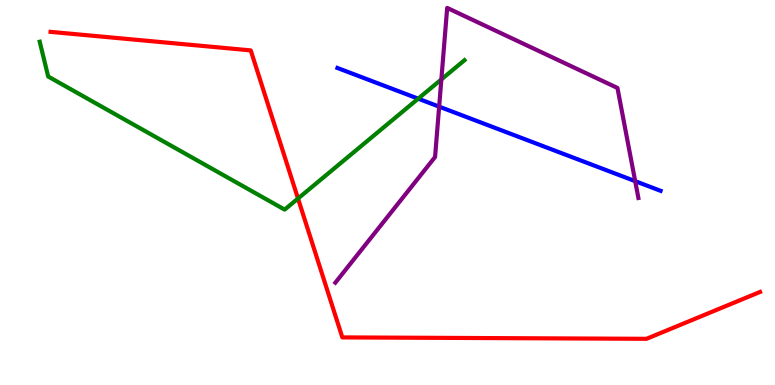[{'lines': ['blue', 'red'], 'intersections': []}, {'lines': ['green', 'red'], 'intersections': [{'x': 3.85, 'y': 4.84}]}, {'lines': ['purple', 'red'], 'intersections': []}, {'lines': ['blue', 'green'], 'intersections': [{'x': 5.4, 'y': 7.44}]}, {'lines': ['blue', 'purple'], 'intersections': [{'x': 5.67, 'y': 7.23}, {'x': 8.2, 'y': 5.29}]}, {'lines': ['green', 'purple'], 'intersections': [{'x': 5.69, 'y': 7.94}]}]